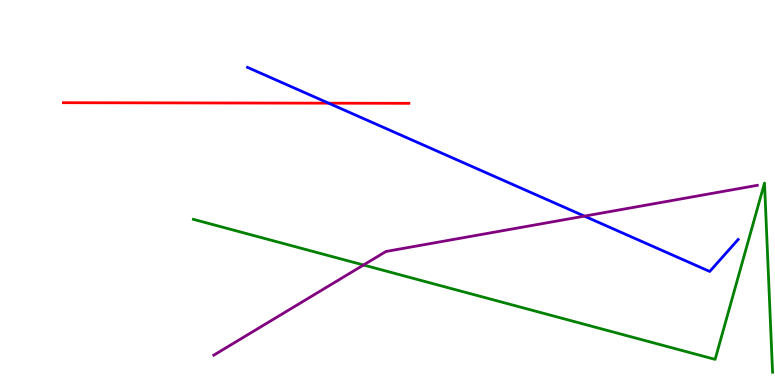[{'lines': ['blue', 'red'], 'intersections': [{'x': 4.24, 'y': 7.32}]}, {'lines': ['green', 'red'], 'intersections': []}, {'lines': ['purple', 'red'], 'intersections': []}, {'lines': ['blue', 'green'], 'intersections': []}, {'lines': ['blue', 'purple'], 'intersections': [{'x': 7.54, 'y': 4.39}]}, {'lines': ['green', 'purple'], 'intersections': [{'x': 4.69, 'y': 3.12}]}]